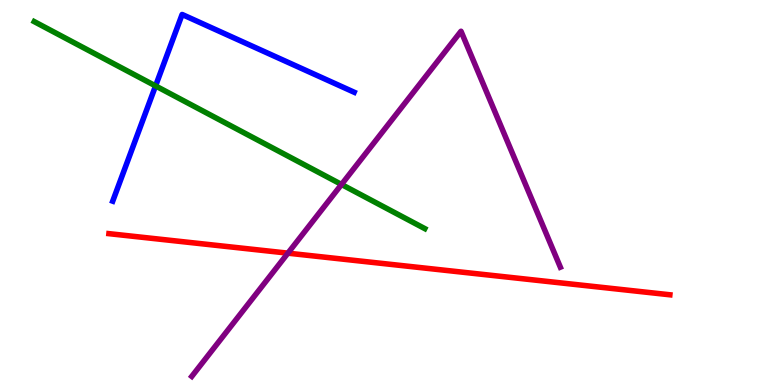[{'lines': ['blue', 'red'], 'intersections': []}, {'lines': ['green', 'red'], 'intersections': []}, {'lines': ['purple', 'red'], 'intersections': [{'x': 3.71, 'y': 3.42}]}, {'lines': ['blue', 'green'], 'intersections': [{'x': 2.01, 'y': 7.77}]}, {'lines': ['blue', 'purple'], 'intersections': []}, {'lines': ['green', 'purple'], 'intersections': [{'x': 4.41, 'y': 5.21}]}]